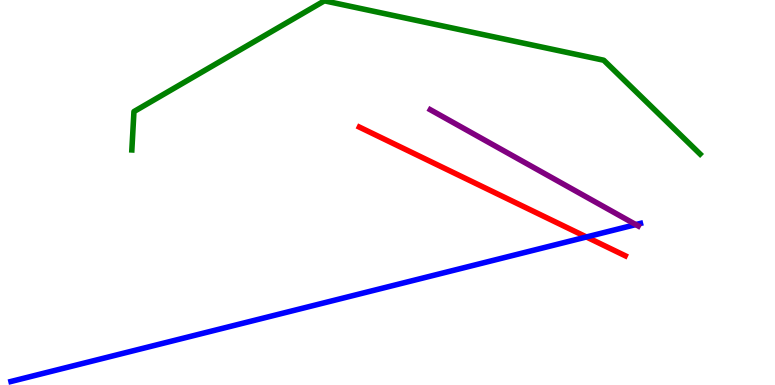[{'lines': ['blue', 'red'], 'intersections': [{'x': 7.57, 'y': 3.84}]}, {'lines': ['green', 'red'], 'intersections': []}, {'lines': ['purple', 'red'], 'intersections': []}, {'lines': ['blue', 'green'], 'intersections': []}, {'lines': ['blue', 'purple'], 'intersections': [{'x': 8.2, 'y': 4.17}]}, {'lines': ['green', 'purple'], 'intersections': []}]